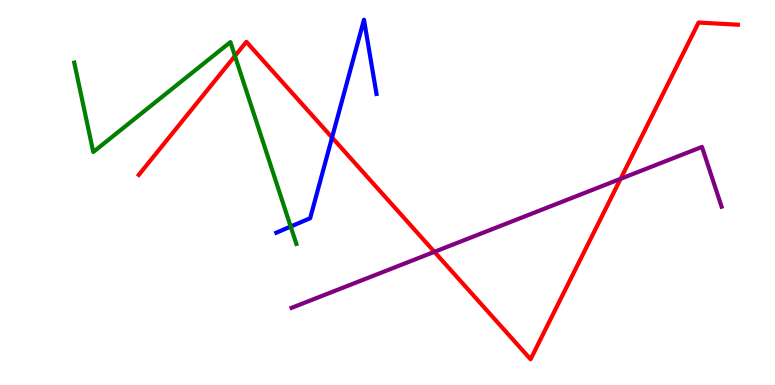[{'lines': ['blue', 'red'], 'intersections': [{'x': 4.28, 'y': 6.43}]}, {'lines': ['green', 'red'], 'intersections': [{'x': 3.03, 'y': 8.55}]}, {'lines': ['purple', 'red'], 'intersections': [{'x': 5.61, 'y': 3.46}, {'x': 8.01, 'y': 5.36}]}, {'lines': ['blue', 'green'], 'intersections': [{'x': 3.75, 'y': 4.12}]}, {'lines': ['blue', 'purple'], 'intersections': []}, {'lines': ['green', 'purple'], 'intersections': []}]